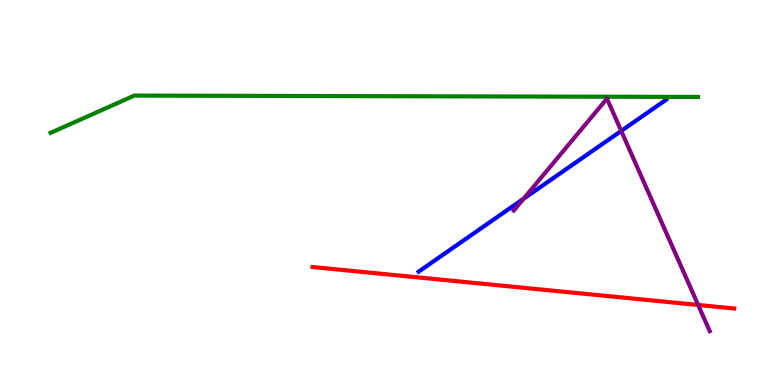[{'lines': ['blue', 'red'], 'intersections': []}, {'lines': ['green', 'red'], 'intersections': []}, {'lines': ['purple', 'red'], 'intersections': [{'x': 9.01, 'y': 2.08}]}, {'lines': ['blue', 'green'], 'intersections': []}, {'lines': ['blue', 'purple'], 'intersections': [{'x': 6.76, 'y': 4.84}, {'x': 8.02, 'y': 6.6}]}, {'lines': ['green', 'purple'], 'intersections': []}]